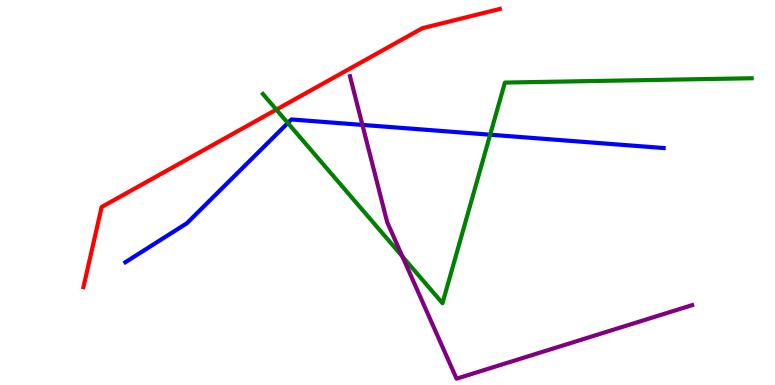[{'lines': ['blue', 'red'], 'intersections': []}, {'lines': ['green', 'red'], 'intersections': [{'x': 3.57, 'y': 7.15}]}, {'lines': ['purple', 'red'], 'intersections': []}, {'lines': ['blue', 'green'], 'intersections': [{'x': 3.71, 'y': 6.8}, {'x': 6.32, 'y': 6.5}]}, {'lines': ['blue', 'purple'], 'intersections': [{'x': 4.68, 'y': 6.76}]}, {'lines': ['green', 'purple'], 'intersections': [{'x': 5.19, 'y': 3.34}]}]